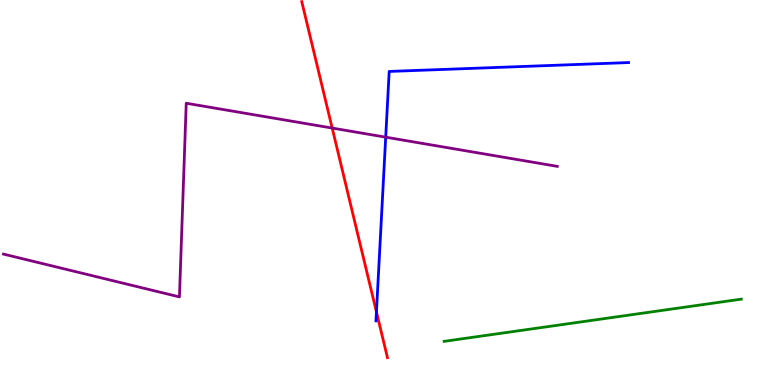[{'lines': ['blue', 'red'], 'intersections': [{'x': 4.86, 'y': 1.9}]}, {'lines': ['green', 'red'], 'intersections': []}, {'lines': ['purple', 'red'], 'intersections': [{'x': 4.29, 'y': 6.67}]}, {'lines': ['blue', 'green'], 'intersections': []}, {'lines': ['blue', 'purple'], 'intersections': [{'x': 4.98, 'y': 6.44}]}, {'lines': ['green', 'purple'], 'intersections': []}]